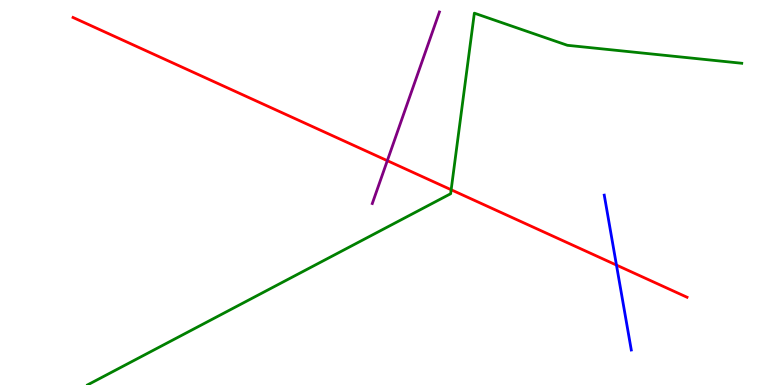[{'lines': ['blue', 'red'], 'intersections': [{'x': 7.95, 'y': 3.11}]}, {'lines': ['green', 'red'], 'intersections': [{'x': 5.82, 'y': 5.07}]}, {'lines': ['purple', 'red'], 'intersections': [{'x': 5.0, 'y': 5.83}]}, {'lines': ['blue', 'green'], 'intersections': []}, {'lines': ['blue', 'purple'], 'intersections': []}, {'lines': ['green', 'purple'], 'intersections': []}]